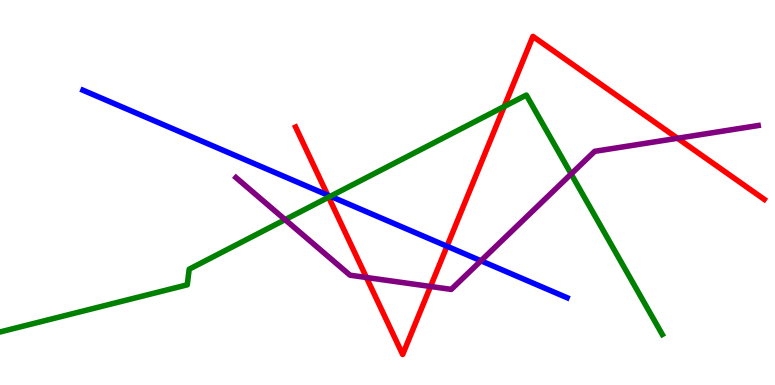[{'lines': ['blue', 'red'], 'intersections': [{'x': 4.23, 'y': 4.93}, {'x': 5.77, 'y': 3.6}]}, {'lines': ['green', 'red'], 'intersections': [{'x': 4.24, 'y': 4.88}, {'x': 6.51, 'y': 7.23}]}, {'lines': ['purple', 'red'], 'intersections': [{'x': 4.73, 'y': 2.79}, {'x': 5.56, 'y': 2.56}, {'x': 8.74, 'y': 6.41}]}, {'lines': ['blue', 'green'], 'intersections': [{'x': 4.26, 'y': 4.9}]}, {'lines': ['blue', 'purple'], 'intersections': [{'x': 6.21, 'y': 3.23}]}, {'lines': ['green', 'purple'], 'intersections': [{'x': 3.68, 'y': 4.29}, {'x': 7.37, 'y': 5.48}]}]